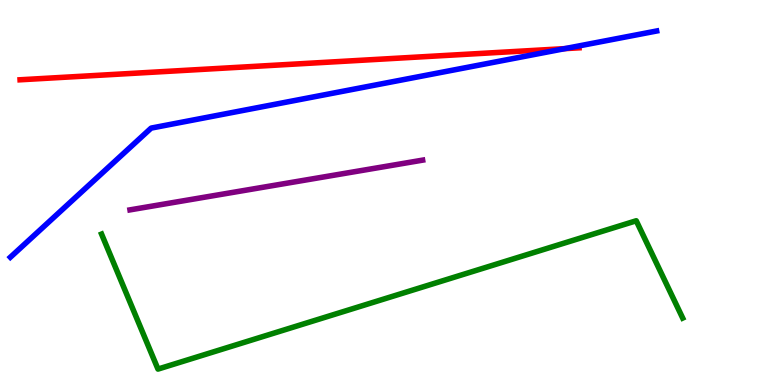[{'lines': ['blue', 'red'], 'intersections': [{'x': 7.29, 'y': 8.74}]}, {'lines': ['green', 'red'], 'intersections': []}, {'lines': ['purple', 'red'], 'intersections': []}, {'lines': ['blue', 'green'], 'intersections': []}, {'lines': ['blue', 'purple'], 'intersections': []}, {'lines': ['green', 'purple'], 'intersections': []}]